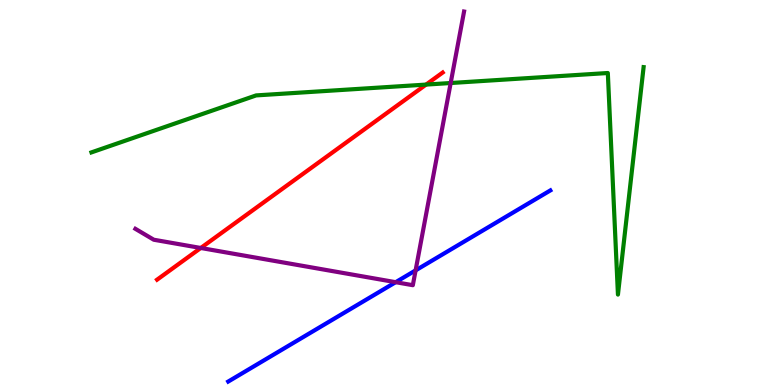[{'lines': ['blue', 'red'], 'intersections': []}, {'lines': ['green', 'red'], 'intersections': [{'x': 5.5, 'y': 7.8}]}, {'lines': ['purple', 'red'], 'intersections': [{'x': 2.59, 'y': 3.56}]}, {'lines': ['blue', 'green'], 'intersections': []}, {'lines': ['blue', 'purple'], 'intersections': [{'x': 5.11, 'y': 2.67}, {'x': 5.36, 'y': 2.98}]}, {'lines': ['green', 'purple'], 'intersections': [{'x': 5.82, 'y': 7.84}]}]